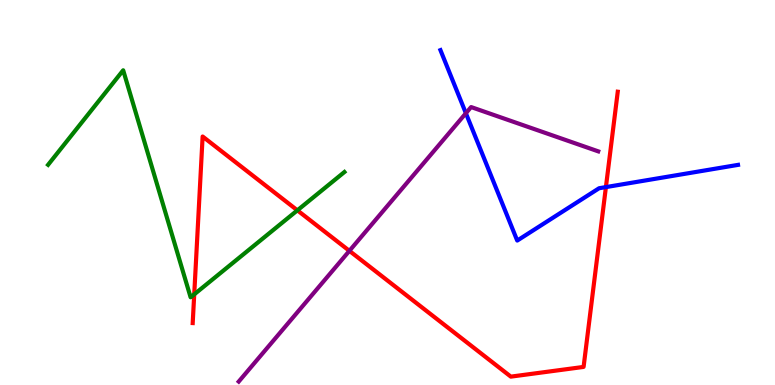[{'lines': ['blue', 'red'], 'intersections': [{'x': 7.82, 'y': 5.14}]}, {'lines': ['green', 'red'], 'intersections': [{'x': 2.51, 'y': 2.35}, {'x': 3.84, 'y': 4.54}]}, {'lines': ['purple', 'red'], 'intersections': [{'x': 4.51, 'y': 3.48}]}, {'lines': ['blue', 'green'], 'intersections': []}, {'lines': ['blue', 'purple'], 'intersections': [{'x': 6.01, 'y': 7.06}]}, {'lines': ['green', 'purple'], 'intersections': []}]